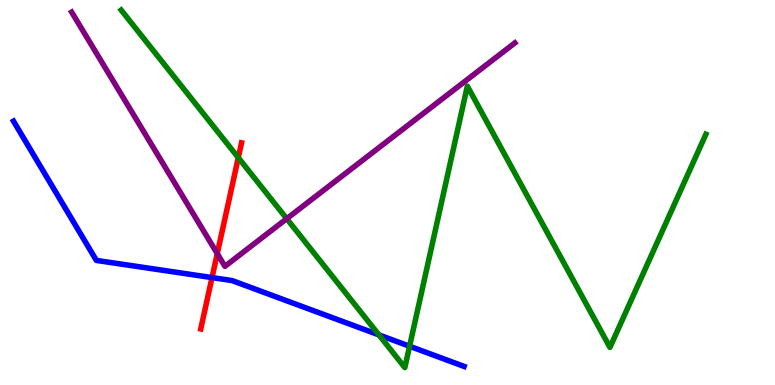[{'lines': ['blue', 'red'], 'intersections': [{'x': 2.74, 'y': 2.79}]}, {'lines': ['green', 'red'], 'intersections': [{'x': 3.07, 'y': 5.9}]}, {'lines': ['purple', 'red'], 'intersections': [{'x': 2.8, 'y': 3.41}]}, {'lines': ['blue', 'green'], 'intersections': [{'x': 4.89, 'y': 1.3}, {'x': 5.28, 'y': 1.01}]}, {'lines': ['blue', 'purple'], 'intersections': []}, {'lines': ['green', 'purple'], 'intersections': [{'x': 3.7, 'y': 4.32}]}]